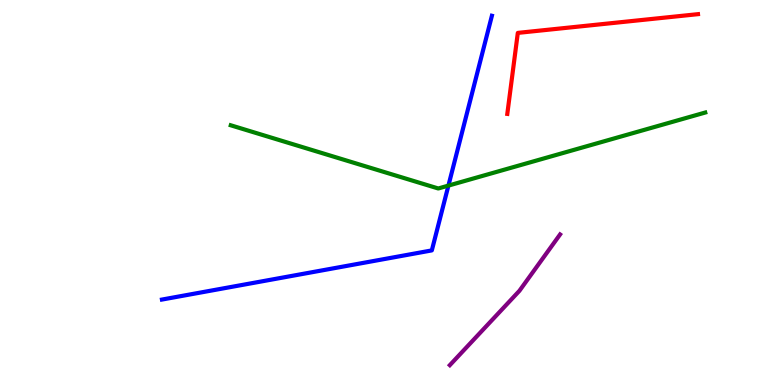[{'lines': ['blue', 'red'], 'intersections': []}, {'lines': ['green', 'red'], 'intersections': []}, {'lines': ['purple', 'red'], 'intersections': []}, {'lines': ['blue', 'green'], 'intersections': [{'x': 5.79, 'y': 5.18}]}, {'lines': ['blue', 'purple'], 'intersections': []}, {'lines': ['green', 'purple'], 'intersections': []}]